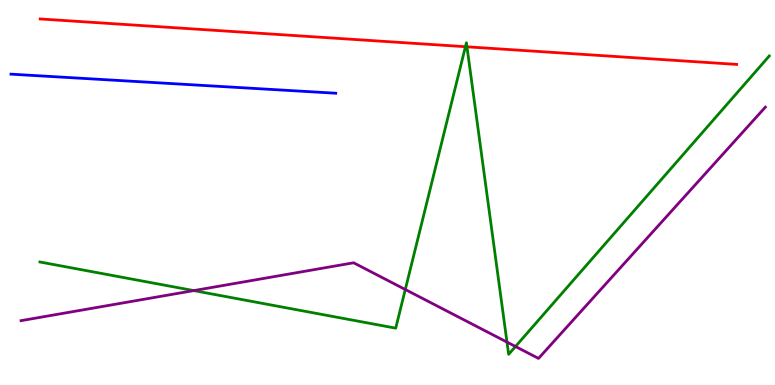[{'lines': ['blue', 'red'], 'intersections': []}, {'lines': ['green', 'red'], 'intersections': [{'x': 6.01, 'y': 8.79}, {'x': 6.03, 'y': 8.78}]}, {'lines': ['purple', 'red'], 'intersections': []}, {'lines': ['blue', 'green'], 'intersections': []}, {'lines': ['blue', 'purple'], 'intersections': []}, {'lines': ['green', 'purple'], 'intersections': [{'x': 2.5, 'y': 2.45}, {'x': 5.23, 'y': 2.48}, {'x': 6.54, 'y': 1.11}, {'x': 6.65, 'y': 1.0}]}]